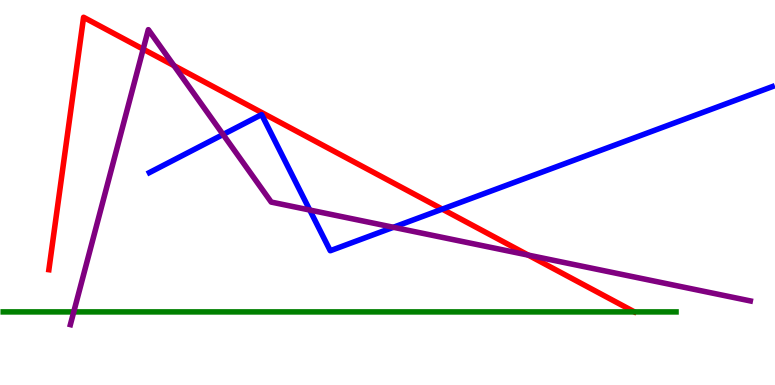[{'lines': ['blue', 'red'], 'intersections': [{'x': 5.71, 'y': 4.57}]}, {'lines': ['green', 'red'], 'intersections': []}, {'lines': ['purple', 'red'], 'intersections': [{'x': 1.85, 'y': 8.72}, {'x': 2.25, 'y': 8.29}, {'x': 6.82, 'y': 3.37}]}, {'lines': ['blue', 'green'], 'intersections': []}, {'lines': ['blue', 'purple'], 'intersections': [{'x': 2.88, 'y': 6.51}, {'x': 4.0, 'y': 4.54}, {'x': 5.08, 'y': 4.1}]}, {'lines': ['green', 'purple'], 'intersections': [{'x': 0.952, 'y': 1.9}]}]